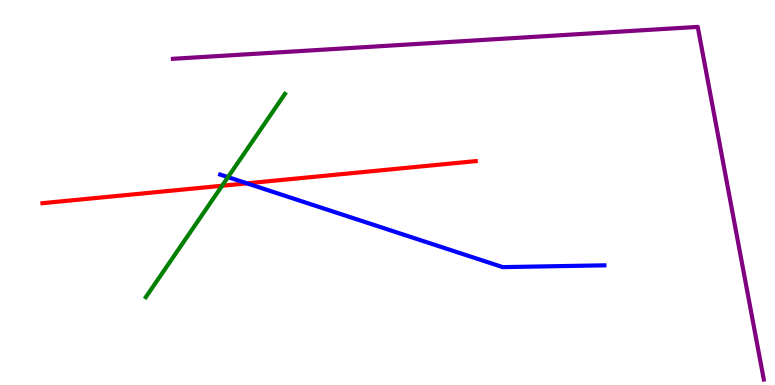[{'lines': ['blue', 'red'], 'intersections': [{'x': 3.19, 'y': 5.24}]}, {'lines': ['green', 'red'], 'intersections': [{'x': 2.87, 'y': 5.18}]}, {'lines': ['purple', 'red'], 'intersections': []}, {'lines': ['blue', 'green'], 'intersections': [{'x': 2.94, 'y': 5.4}]}, {'lines': ['blue', 'purple'], 'intersections': []}, {'lines': ['green', 'purple'], 'intersections': []}]